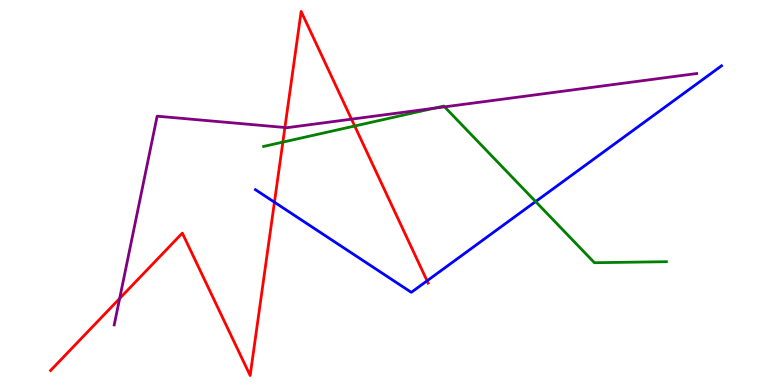[{'lines': ['blue', 'red'], 'intersections': [{'x': 3.54, 'y': 4.75}, {'x': 5.51, 'y': 2.71}]}, {'lines': ['green', 'red'], 'intersections': [{'x': 3.65, 'y': 6.31}, {'x': 4.58, 'y': 6.73}]}, {'lines': ['purple', 'red'], 'intersections': [{'x': 1.54, 'y': 2.25}, {'x': 3.68, 'y': 6.69}, {'x': 4.54, 'y': 6.9}]}, {'lines': ['blue', 'green'], 'intersections': [{'x': 6.91, 'y': 4.76}]}, {'lines': ['blue', 'purple'], 'intersections': []}, {'lines': ['green', 'purple'], 'intersections': [{'x': 5.6, 'y': 7.19}, {'x': 5.74, 'y': 7.22}]}]